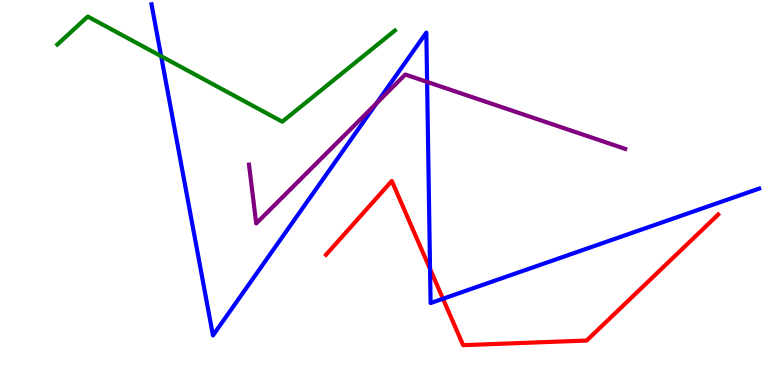[{'lines': ['blue', 'red'], 'intersections': [{'x': 5.55, 'y': 3.01}, {'x': 5.72, 'y': 2.24}]}, {'lines': ['green', 'red'], 'intersections': []}, {'lines': ['purple', 'red'], 'intersections': []}, {'lines': ['blue', 'green'], 'intersections': [{'x': 2.08, 'y': 8.54}]}, {'lines': ['blue', 'purple'], 'intersections': [{'x': 4.86, 'y': 7.31}, {'x': 5.51, 'y': 7.87}]}, {'lines': ['green', 'purple'], 'intersections': []}]